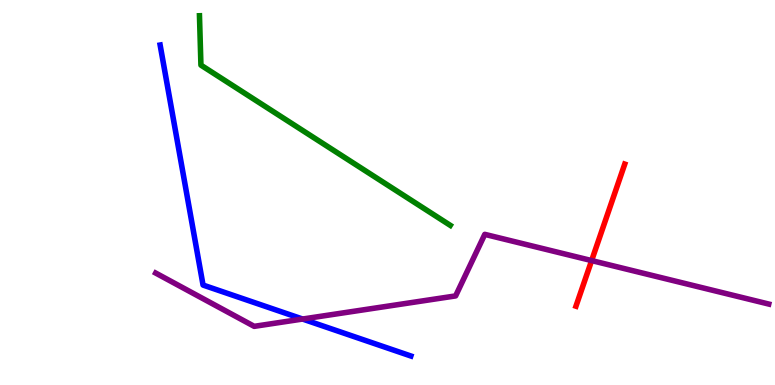[{'lines': ['blue', 'red'], 'intersections': []}, {'lines': ['green', 'red'], 'intersections': []}, {'lines': ['purple', 'red'], 'intersections': [{'x': 7.63, 'y': 3.23}]}, {'lines': ['blue', 'green'], 'intersections': []}, {'lines': ['blue', 'purple'], 'intersections': [{'x': 3.9, 'y': 1.71}]}, {'lines': ['green', 'purple'], 'intersections': []}]